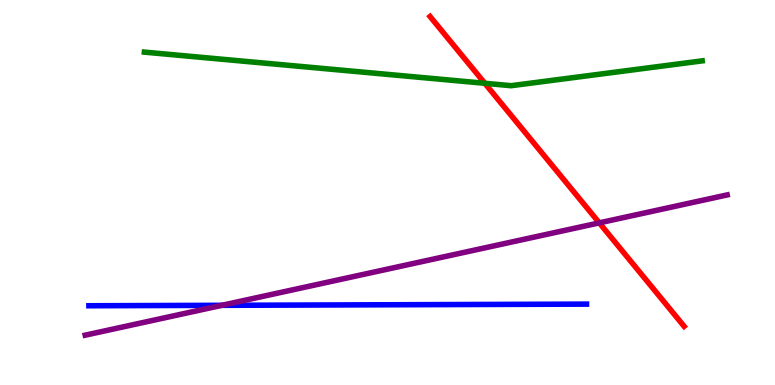[{'lines': ['blue', 'red'], 'intersections': []}, {'lines': ['green', 'red'], 'intersections': [{'x': 6.26, 'y': 7.84}]}, {'lines': ['purple', 'red'], 'intersections': [{'x': 7.73, 'y': 4.21}]}, {'lines': ['blue', 'green'], 'intersections': []}, {'lines': ['blue', 'purple'], 'intersections': [{'x': 2.86, 'y': 2.07}]}, {'lines': ['green', 'purple'], 'intersections': []}]